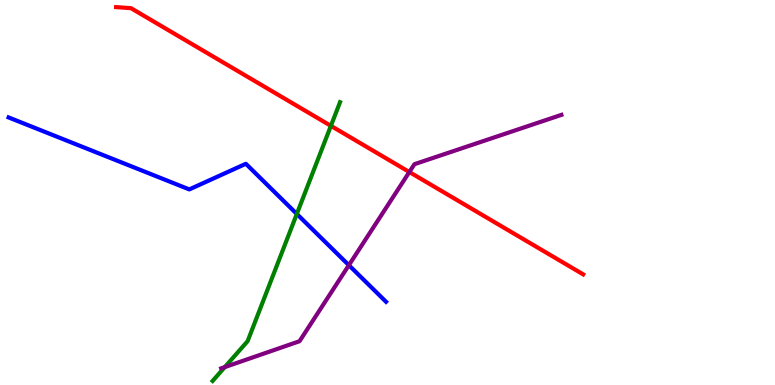[{'lines': ['blue', 'red'], 'intersections': []}, {'lines': ['green', 'red'], 'intersections': [{'x': 4.27, 'y': 6.73}]}, {'lines': ['purple', 'red'], 'intersections': [{'x': 5.28, 'y': 5.53}]}, {'lines': ['blue', 'green'], 'intersections': [{'x': 3.83, 'y': 4.44}]}, {'lines': ['blue', 'purple'], 'intersections': [{'x': 4.5, 'y': 3.11}]}, {'lines': ['green', 'purple'], 'intersections': [{'x': 2.9, 'y': 0.465}]}]